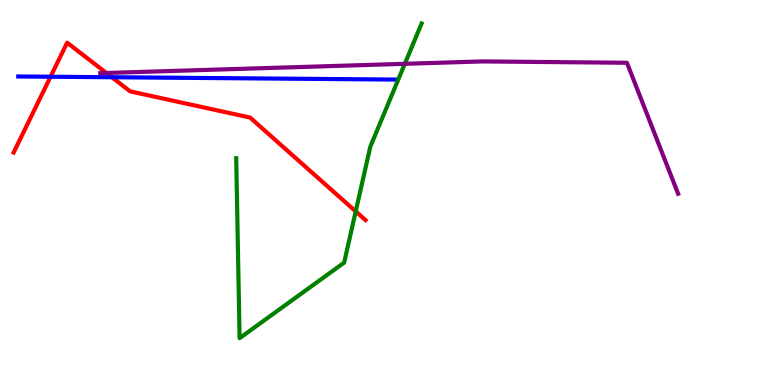[{'lines': ['blue', 'red'], 'intersections': [{'x': 0.652, 'y': 8.01}, {'x': 1.44, 'y': 7.99}]}, {'lines': ['green', 'red'], 'intersections': [{'x': 4.59, 'y': 4.51}]}, {'lines': ['purple', 'red'], 'intersections': [{'x': 1.37, 'y': 8.1}]}, {'lines': ['blue', 'green'], 'intersections': []}, {'lines': ['blue', 'purple'], 'intersections': []}, {'lines': ['green', 'purple'], 'intersections': [{'x': 5.22, 'y': 8.34}]}]